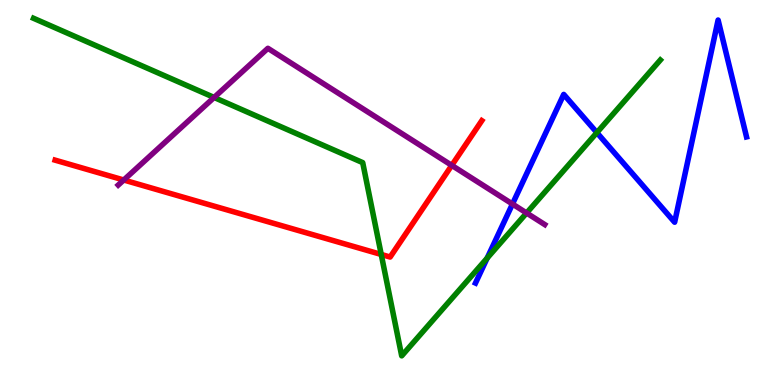[{'lines': ['blue', 'red'], 'intersections': []}, {'lines': ['green', 'red'], 'intersections': [{'x': 4.92, 'y': 3.39}]}, {'lines': ['purple', 'red'], 'intersections': [{'x': 1.6, 'y': 5.32}, {'x': 5.83, 'y': 5.7}]}, {'lines': ['blue', 'green'], 'intersections': [{'x': 6.29, 'y': 3.3}, {'x': 7.7, 'y': 6.56}]}, {'lines': ['blue', 'purple'], 'intersections': [{'x': 6.61, 'y': 4.7}]}, {'lines': ['green', 'purple'], 'intersections': [{'x': 2.76, 'y': 7.47}, {'x': 6.79, 'y': 4.47}]}]